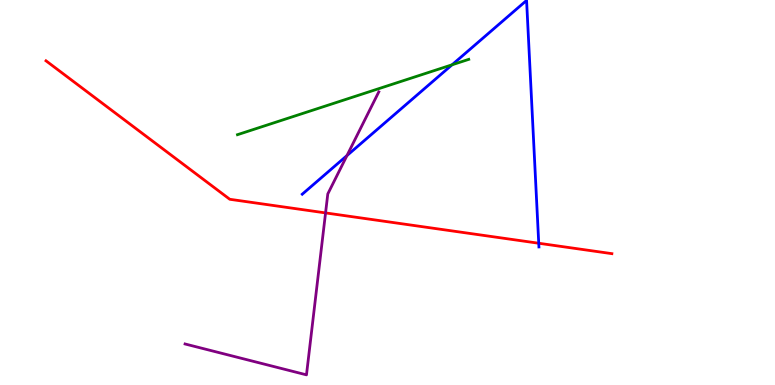[{'lines': ['blue', 'red'], 'intersections': [{'x': 6.95, 'y': 3.68}]}, {'lines': ['green', 'red'], 'intersections': []}, {'lines': ['purple', 'red'], 'intersections': [{'x': 4.2, 'y': 4.47}]}, {'lines': ['blue', 'green'], 'intersections': [{'x': 5.83, 'y': 8.32}]}, {'lines': ['blue', 'purple'], 'intersections': [{'x': 4.48, 'y': 5.96}]}, {'lines': ['green', 'purple'], 'intersections': []}]